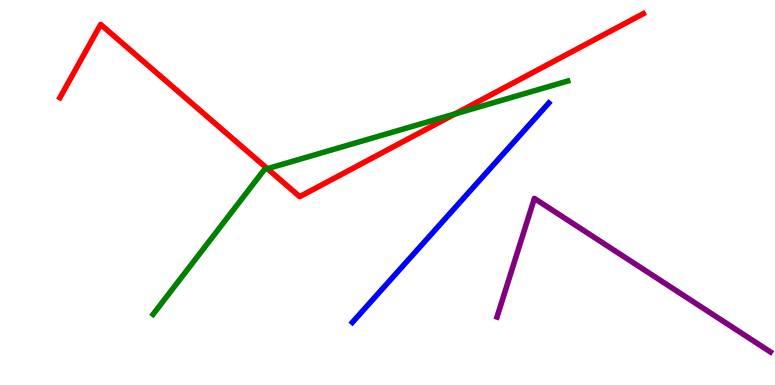[{'lines': ['blue', 'red'], 'intersections': []}, {'lines': ['green', 'red'], 'intersections': [{'x': 3.45, 'y': 5.62}, {'x': 5.87, 'y': 7.04}]}, {'lines': ['purple', 'red'], 'intersections': []}, {'lines': ['blue', 'green'], 'intersections': []}, {'lines': ['blue', 'purple'], 'intersections': []}, {'lines': ['green', 'purple'], 'intersections': []}]